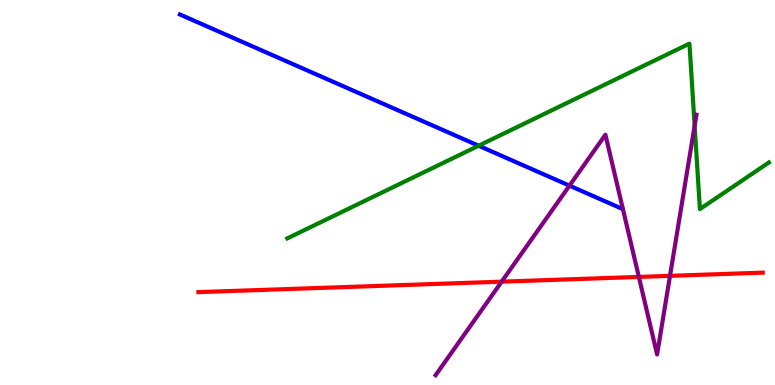[{'lines': ['blue', 'red'], 'intersections': []}, {'lines': ['green', 'red'], 'intersections': []}, {'lines': ['purple', 'red'], 'intersections': [{'x': 6.47, 'y': 2.68}, {'x': 8.24, 'y': 2.81}, {'x': 8.65, 'y': 2.84}]}, {'lines': ['blue', 'green'], 'intersections': [{'x': 6.18, 'y': 6.21}]}, {'lines': ['blue', 'purple'], 'intersections': [{'x': 7.35, 'y': 5.18}]}, {'lines': ['green', 'purple'], 'intersections': [{'x': 8.96, 'y': 6.74}]}]